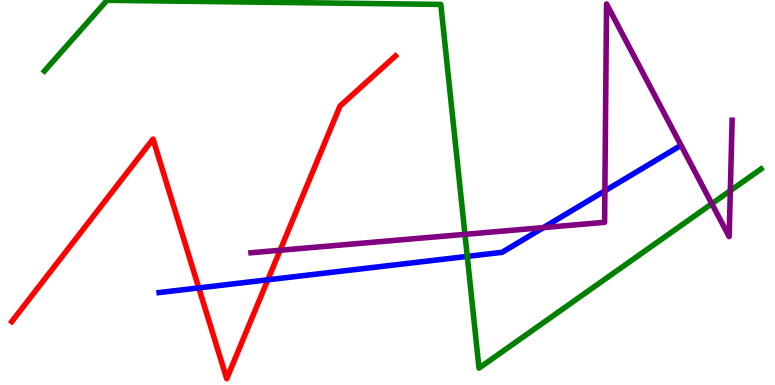[{'lines': ['blue', 'red'], 'intersections': [{'x': 2.57, 'y': 2.52}, {'x': 3.46, 'y': 2.73}]}, {'lines': ['green', 'red'], 'intersections': []}, {'lines': ['purple', 'red'], 'intersections': [{'x': 3.61, 'y': 3.5}]}, {'lines': ['blue', 'green'], 'intersections': [{'x': 6.03, 'y': 3.34}]}, {'lines': ['blue', 'purple'], 'intersections': [{'x': 7.01, 'y': 4.09}, {'x': 7.8, 'y': 5.04}]}, {'lines': ['green', 'purple'], 'intersections': [{'x': 6.0, 'y': 3.91}, {'x': 9.18, 'y': 4.71}, {'x': 9.42, 'y': 5.05}]}]